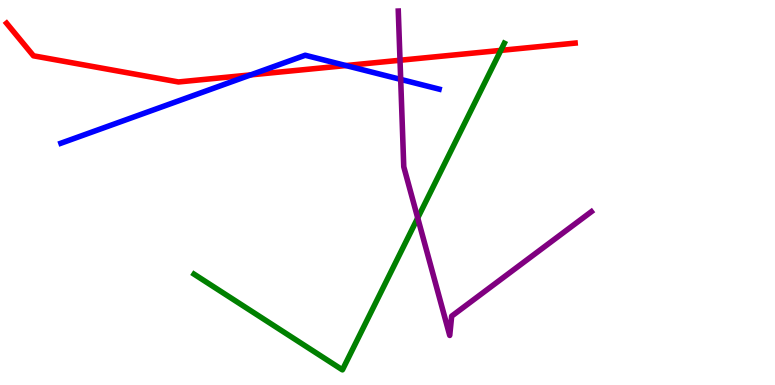[{'lines': ['blue', 'red'], 'intersections': [{'x': 3.23, 'y': 8.05}, {'x': 4.46, 'y': 8.3}]}, {'lines': ['green', 'red'], 'intersections': [{'x': 6.46, 'y': 8.69}]}, {'lines': ['purple', 'red'], 'intersections': [{'x': 5.16, 'y': 8.43}]}, {'lines': ['blue', 'green'], 'intersections': []}, {'lines': ['blue', 'purple'], 'intersections': [{'x': 5.17, 'y': 7.94}]}, {'lines': ['green', 'purple'], 'intersections': [{'x': 5.39, 'y': 4.34}]}]